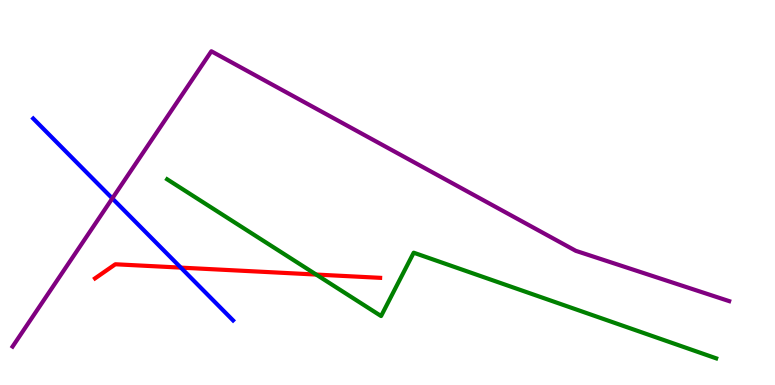[{'lines': ['blue', 'red'], 'intersections': [{'x': 2.33, 'y': 3.05}]}, {'lines': ['green', 'red'], 'intersections': [{'x': 4.08, 'y': 2.87}]}, {'lines': ['purple', 'red'], 'intersections': []}, {'lines': ['blue', 'green'], 'intersections': []}, {'lines': ['blue', 'purple'], 'intersections': [{'x': 1.45, 'y': 4.85}]}, {'lines': ['green', 'purple'], 'intersections': []}]